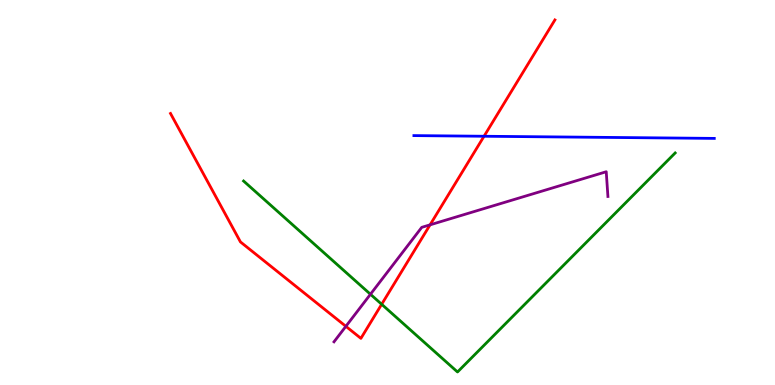[{'lines': ['blue', 'red'], 'intersections': [{'x': 6.25, 'y': 6.46}]}, {'lines': ['green', 'red'], 'intersections': [{'x': 4.92, 'y': 2.1}]}, {'lines': ['purple', 'red'], 'intersections': [{'x': 4.46, 'y': 1.52}, {'x': 5.55, 'y': 4.16}]}, {'lines': ['blue', 'green'], 'intersections': []}, {'lines': ['blue', 'purple'], 'intersections': []}, {'lines': ['green', 'purple'], 'intersections': [{'x': 4.78, 'y': 2.36}]}]